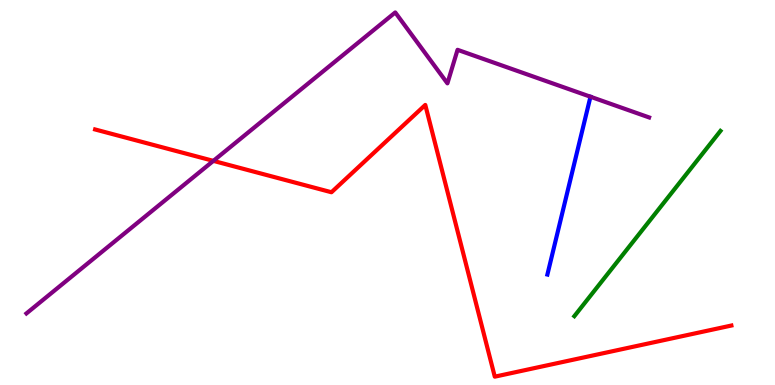[{'lines': ['blue', 'red'], 'intersections': []}, {'lines': ['green', 'red'], 'intersections': []}, {'lines': ['purple', 'red'], 'intersections': [{'x': 2.75, 'y': 5.82}]}, {'lines': ['blue', 'green'], 'intersections': []}, {'lines': ['blue', 'purple'], 'intersections': [{'x': 7.62, 'y': 7.49}]}, {'lines': ['green', 'purple'], 'intersections': []}]